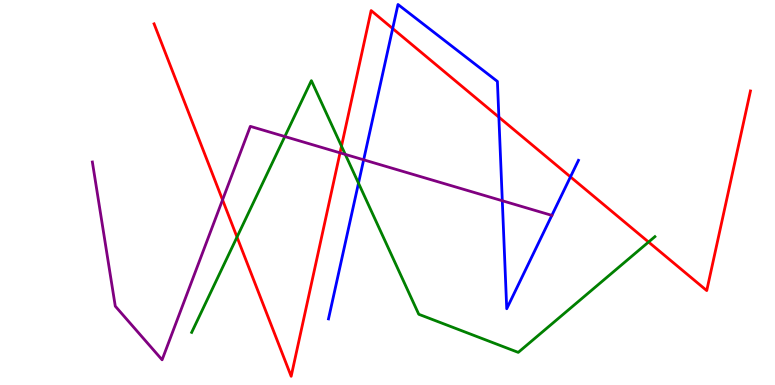[{'lines': ['blue', 'red'], 'intersections': [{'x': 5.07, 'y': 9.26}, {'x': 6.44, 'y': 6.96}, {'x': 7.36, 'y': 5.41}]}, {'lines': ['green', 'red'], 'intersections': [{'x': 3.06, 'y': 3.84}, {'x': 4.41, 'y': 6.2}, {'x': 8.37, 'y': 3.71}]}, {'lines': ['purple', 'red'], 'intersections': [{'x': 2.87, 'y': 4.81}, {'x': 4.39, 'y': 6.03}]}, {'lines': ['blue', 'green'], 'intersections': [{'x': 4.63, 'y': 5.24}]}, {'lines': ['blue', 'purple'], 'intersections': [{'x': 4.69, 'y': 5.85}, {'x': 6.48, 'y': 4.79}, {'x': 7.12, 'y': 4.41}]}, {'lines': ['green', 'purple'], 'intersections': [{'x': 3.67, 'y': 6.45}, {'x': 4.46, 'y': 5.99}]}]